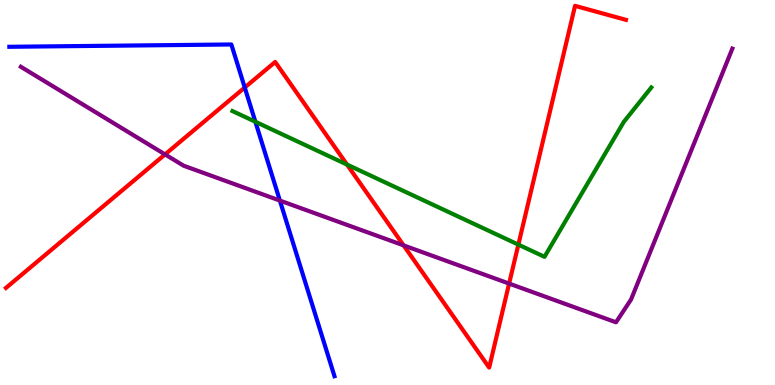[{'lines': ['blue', 'red'], 'intersections': [{'x': 3.16, 'y': 7.73}]}, {'lines': ['green', 'red'], 'intersections': [{'x': 4.48, 'y': 5.73}, {'x': 6.69, 'y': 3.65}]}, {'lines': ['purple', 'red'], 'intersections': [{'x': 2.13, 'y': 5.99}, {'x': 5.21, 'y': 3.63}, {'x': 6.57, 'y': 2.63}]}, {'lines': ['blue', 'green'], 'intersections': [{'x': 3.3, 'y': 6.84}]}, {'lines': ['blue', 'purple'], 'intersections': [{'x': 3.61, 'y': 4.79}]}, {'lines': ['green', 'purple'], 'intersections': []}]